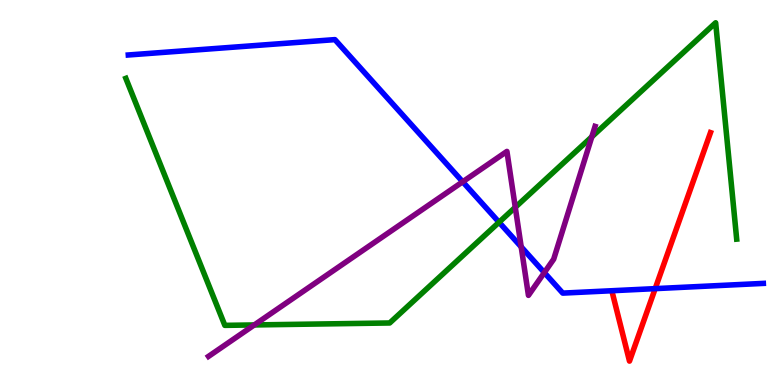[{'lines': ['blue', 'red'], 'intersections': [{'x': 8.45, 'y': 2.5}]}, {'lines': ['green', 'red'], 'intersections': []}, {'lines': ['purple', 'red'], 'intersections': []}, {'lines': ['blue', 'green'], 'intersections': [{'x': 6.44, 'y': 4.23}]}, {'lines': ['blue', 'purple'], 'intersections': [{'x': 5.97, 'y': 5.28}, {'x': 6.73, 'y': 3.59}, {'x': 7.02, 'y': 2.92}]}, {'lines': ['green', 'purple'], 'intersections': [{'x': 3.28, 'y': 1.56}, {'x': 6.65, 'y': 4.62}, {'x': 7.64, 'y': 6.45}]}]